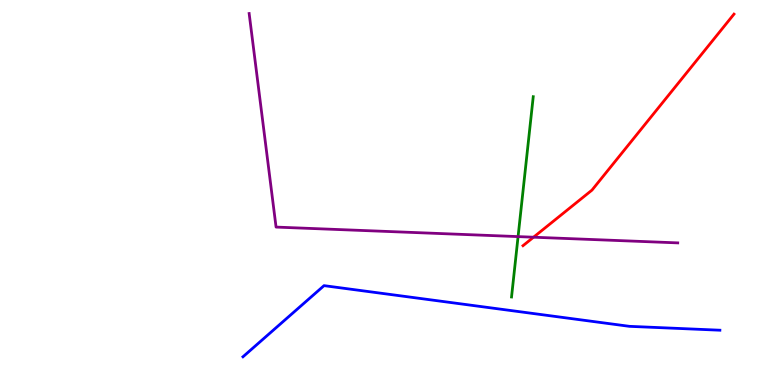[{'lines': ['blue', 'red'], 'intersections': []}, {'lines': ['green', 'red'], 'intersections': []}, {'lines': ['purple', 'red'], 'intersections': [{'x': 6.88, 'y': 3.84}]}, {'lines': ['blue', 'green'], 'intersections': []}, {'lines': ['blue', 'purple'], 'intersections': []}, {'lines': ['green', 'purple'], 'intersections': [{'x': 6.68, 'y': 3.85}]}]